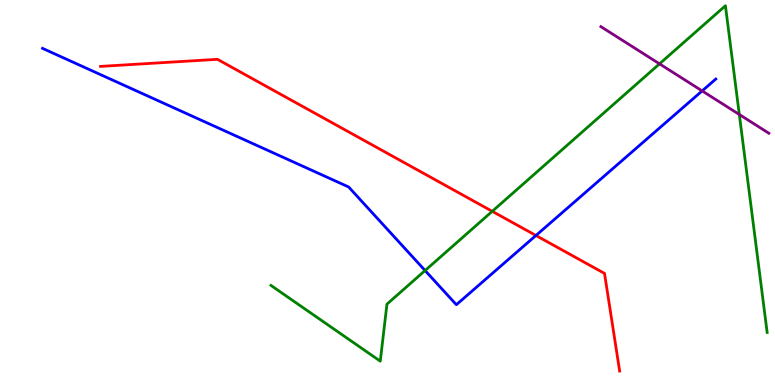[{'lines': ['blue', 'red'], 'intersections': [{'x': 6.92, 'y': 3.88}]}, {'lines': ['green', 'red'], 'intersections': [{'x': 6.35, 'y': 4.51}]}, {'lines': ['purple', 'red'], 'intersections': []}, {'lines': ['blue', 'green'], 'intersections': [{'x': 5.48, 'y': 2.97}]}, {'lines': ['blue', 'purple'], 'intersections': [{'x': 9.06, 'y': 7.64}]}, {'lines': ['green', 'purple'], 'intersections': [{'x': 8.51, 'y': 8.34}, {'x': 9.54, 'y': 7.03}]}]